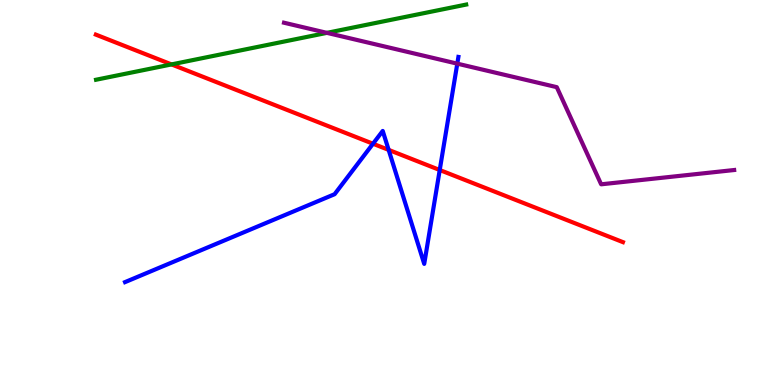[{'lines': ['blue', 'red'], 'intersections': [{'x': 4.81, 'y': 6.27}, {'x': 5.01, 'y': 6.11}, {'x': 5.67, 'y': 5.58}]}, {'lines': ['green', 'red'], 'intersections': [{'x': 2.21, 'y': 8.33}]}, {'lines': ['purple', 'red'], 'intersections': []}, {'lines': ['blue', 'green'], 'intersections': []}, {'lines': ['blue', 'purple'], 'intersections': [{'x': 5.9, 'y': 8.35}]}, {'lines': ['green', 'purple'], 'intersections': [{'x': 4.22, 'y': 9.15}]}]